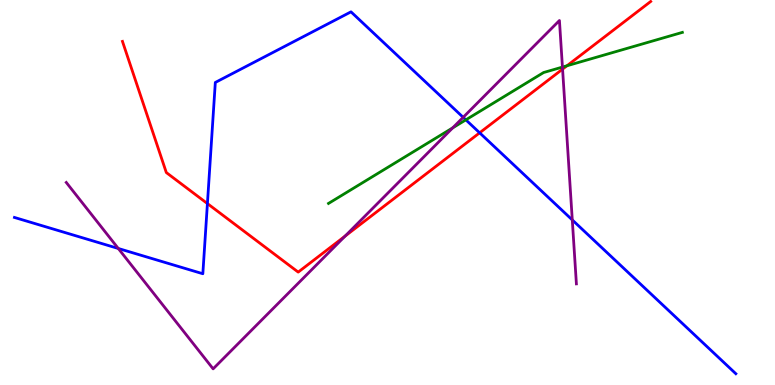[{'lines': ['blue', 'red'], 'intersections': [{'x': 2.68, 'y': 4.71}, {'x': 6.19, 'y': 6.55}]}, {'lines': ['green', 'red'], 'intersections': [{'x': 7.32, 'y': 8.29}]}, {'lines': ['purple', 'red'], 'intersections': [{'x': 4.45, 'y': 3.87}, {'x': 7.26, 'y': 8.2}]}, {'lines': ['blue', 'green'], 'intersections': [{'x': 6.01, 'y': 6.89}]}, {'lines': ['blue', 'purple'], 'intersections': [{'x': 1.53, 'y': 3.55}, {'x': 5.98, 'y': 6.95}, {'x': 7.38, 'y': 4.29}]}, {'lines': ['green', 'purple'], 'intersections': [{'x': 5.84, 'y': 6.68}, {'x': 7.26, 'y': 8.26}]}]